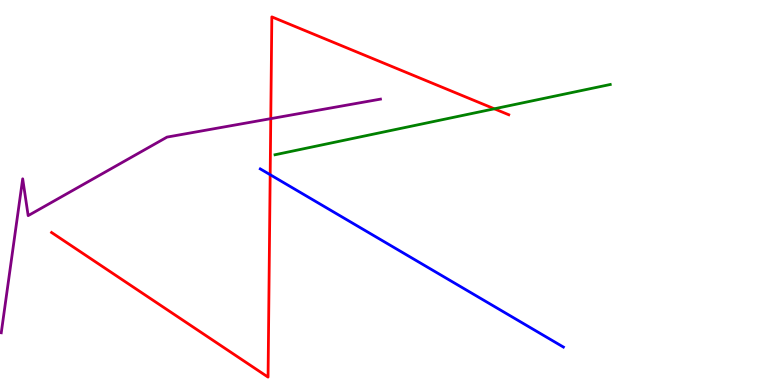[{'lines': ['blue', 'red'], 'intersections': [{'x': 3.49, 'y': 5.46}]}, {'lines': ['green', 'red'], 'intersections': [{'x': 6.38, 'y': 7.17}]}, {'lines': ['purple', 'red'], 'intersections': [{'x': 3.49, 'y': 6.92}]}, {'lines': ['blue', 'green'], 'intersections': []}, {'lines': ['blue', 'purple'], 'intersections': []}, {'lines': ['green', 'purple'], 'intersections': []}]